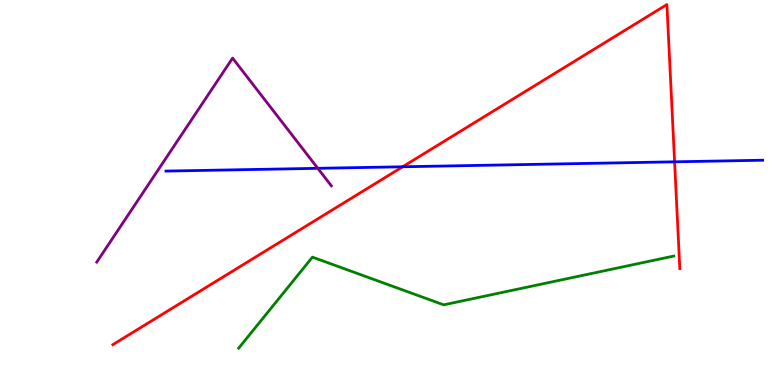[{'lines': ['blue', 'red'], 'intersections': [{'x': 5.2, 'y': 5.67}, {'x': 8.7, 'y': 5.8}]}, {'lines': ['green', 'red'], 'intersections': []}, {'lines': ['purple', 'red'], 'intersections': []}, {'lines': ['blue', 'green'], 'intersections': []}, {'lines': ['blue', 'purple'], 'intersections': [{'x': 4.1, 'y': 5.63}]}, {'lines': ['green', 'purple'], 'intersections': []}]